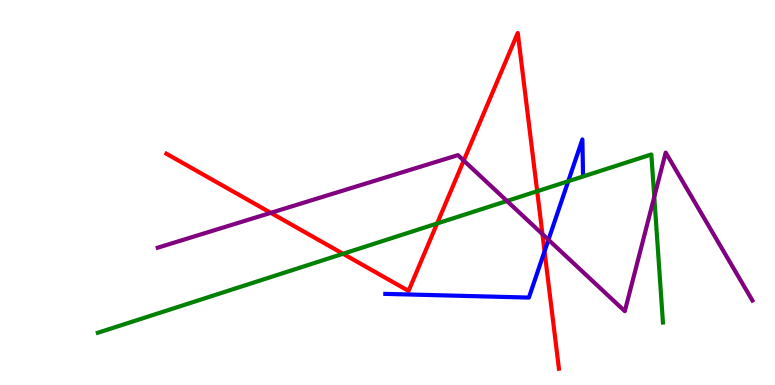[{'lines': ['blue', 'red'], 'intersections': [{'x': 7.03, 'y': 3.47}]}, {'lines': ['green', 'red'], 'intersections': [{'x': 4.43, 'y': 3.41}, {'x': 5.64, 'y': 4.2}, {'x': 6.93, 'y': 5.03}]}, {'lines': ['purple', 'red'], 'intersections': [{'x': 3.49, 'y': 4.47}, {'x': 5.98, 'y': 5.83}, {'x': 7.0, 'y': 3.92}]}, {'lines': ['blue', 'green'], 'intersections': [{'x': 7.33, 'y': 5.29}]}, {'lines': ['blue', 'purple'], 'intersections': [{'x': 7.08, 'y': 3.77}]}, {'lines': ['green', 'purple'], 'intersections': [{'x': 6.54, 'y': 4.78}, {'x': 8.44, 'y': 4.89}]}]